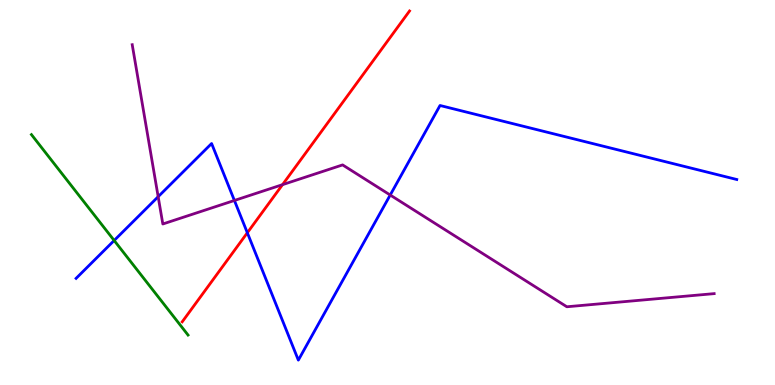[{'lines': ['blue', 'red'], 'intersections': [{'x': 3.19, 'y': 3.95}]}, {'lines': ['green', 'red'], 'intersections': []}, {'lines': ['purple', 'red'], 'intersections': [{'x': 3.65, 'y': 5.2}]}, {'lines': ['blue', 'green'], 'intersections': [{'x': 1.47, 'y': 3.75}]}, {'lines': ['blue', 'purple'], 'intersections': [{'x': 2.04, 'y': 4.89}, {'x': 3.02, 'y': 4.79}, {'x': 5.04, 'y': 4.93}]}, {'lines': ['green', 'purple'], 'intersections': []}]